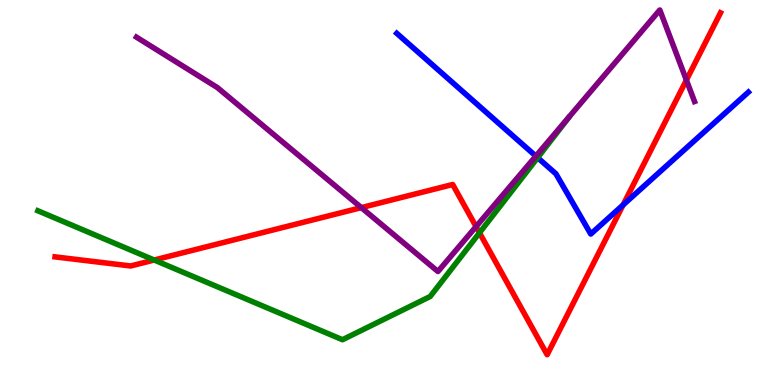[{'lines': ['blue', 'red'], 'intersections': [{'x': 8.04, 'y': 4.68}]}, {'lines': ['green', 'red'], 'intersections': [{'x': 1.99, 'y': 3.25}, {'x': 6.19, 'y': 3.95}]}, {'lines': ['purple', 'red'], 'intersections': [{'x': 4.66, 'y': 4.61}, {'x': 6.14, 'y': 4.11}, {'x': 8.86, 'y': 7.92}]}, {'lines': ['blue', 'green'], 'intersections': [{'x': 6.94, 'y': 5.9}]}, {'lines': ['blue', 'purple'], 'intersections': [{'x': 6.91, 'y': 5.95}]}, {'lines': ['green', 'purple'], 'intersections': []}]